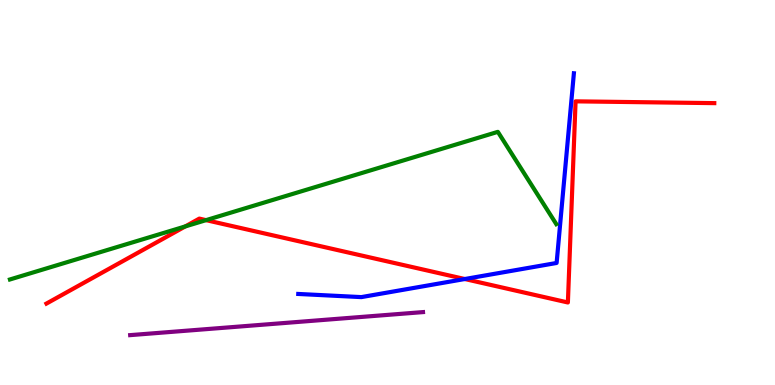[{'lines': ['blue', 'red'], 'intersections': [{'x': 6.0, 'y': 2.75}]}, {'lines': ['green', 'red'], 'intersections': [{'x': 2.39, 'y': 4.12}, {'x': 2.66, 'y': 4.28}]}, {'lines': ['purple', 'red'], 'intersections': []}, {'lines': ['blue', 'green'], 'intersections': []}, {'lines': ['blue', 'purple'], 'intersections': []}, {'lines': ['green', 'purple'], 'intersections': []}]